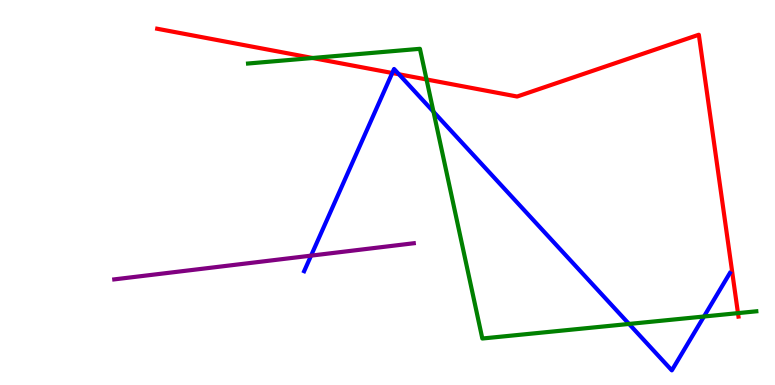[{'lines': ['blue', 'red'], 'intersections': [{'x': 5.06, 'y': 8.1}, {'x': 5.15, 'y': 8.07}]}, {'lines': ['green', 'red'], 'intersections': [{'x': 4.03, 'y': 8.49}, {'x': 5.5, 'y': 7.94}, {'x': 9.52, 'y': 1.87}]}, {'lines': ['purple', 'red'], 'intersections': []}, {'lines': ['blue', 'green'], 'intersections': [{'x': 5.59, 'y': 7.1}, {'x': 8.12, 'y': 1.59}, {'x': 9.08, 'y': 1.78}]}, {'lines': ['blue', 'purple'], 'intersections': [{'x': 4.01, 'y': 3.36}]}, {'lines': ['green', 'purple'], 'intersections': []}]